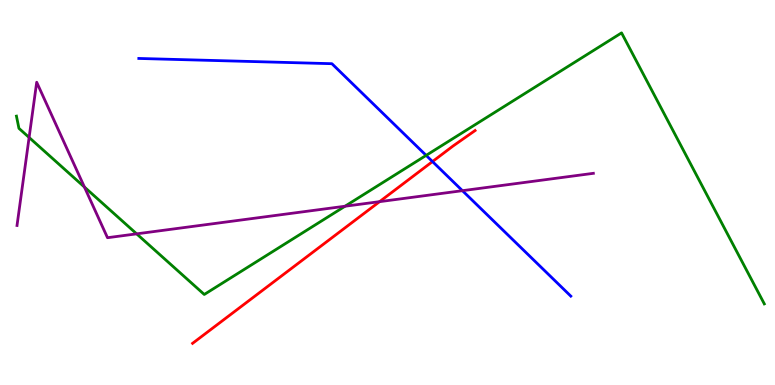[{'lines': ['blue', 'red'], 'intersections': [{'x': 5.58, 'y': 5.8}]}, {'lines': ['green', 'red'], 'intersections': []}, {'lines': ['purple', 'red'], 'intersections': [{'x': 4.9, 'y': 4.76}]}, {'lines': ['blue', 'green'], 'intersections': [{'x': 5.5, 'y': 5.96}]}, {'lines': ['blue', 'purple'], 'intersections': [{'x': 5.97, 'y': 5.05}]}, {'lines': ['green', 'purple'], 'intersections': [{'x': 0.376, 'y': 6.43}, {'x': 1.09, 'y': 5.14}, {'x': 1.76, 'y': 3.93}, {'x': 4.45, 'y': 4.64}]}]